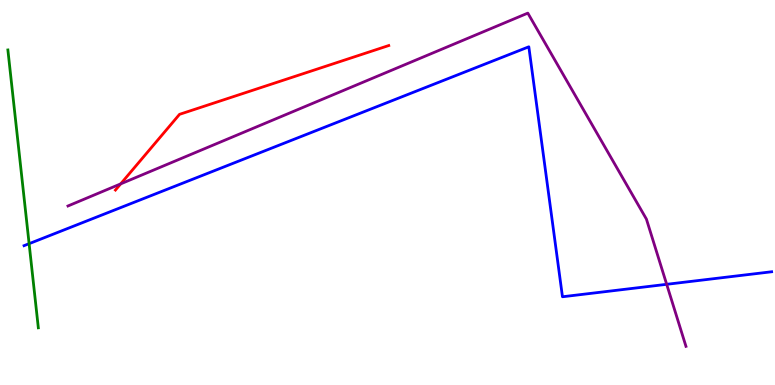[{'lines': ['blue', 'red'], 'intersections': []}, {'lines': ['green', 'red'], 'intersections': []}, {'lines': ['purple', 'red'], 'intersections': [{'x': 1.56, 'y': 5.22}]}, {'lines': ['blue', 'green'], 'intersections': [{'x': 0.376, 'y': 3.67}]}, {'lines': ['blue', 'purple'], 'intersections': [{'x': 8.6, 'y': 2.62}]}, {'lines': ['green', 'purple'], 'intersections': []}]